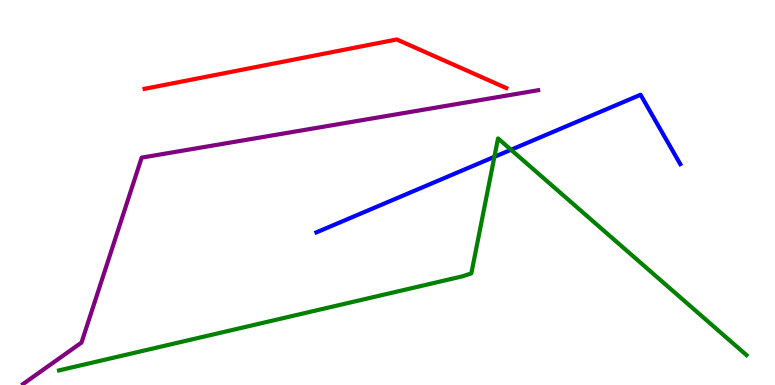[{'lines': ['blue', 'red'], 'intersections': []}, {'lines': ['green', 'red'], 'intersections': []}, {'lines': ['purple', 'red'], 'intersections': []}, {'lines': ['blue', 'green'], 'intersections': [{'x': 6.38, 'y': 5.93}, {'x': 6.59, 'y': 6.11}]}, {'lines': ['blue', 'purple'], 'intersections': []}, {'lines': ['green', 'purple'], 'intersections': []}]